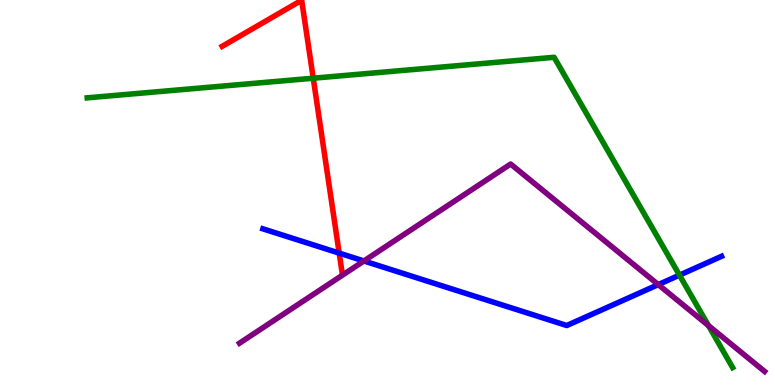[{'lines': ['blue', 'red'], 'intersections': [{'x': 4.38, 'y': 3.43}]}, {'lines': ['green', 'red'], 'intersections': [{'x': 4.04, 'y': 7.97}]}, {'lines': ['purple', 'red'], 'intersections': []}, {'lines': ['blue', 'green'], 'intersections': [{'x': 8.77, 'y': 2.85}]}, {'lines': ['blue', 'purple'], 'intersections': [{'x': 4.7, 'y': 3.22}, {'x': 8.49, 'y': 2.61}]}, {'lines': ['green', 'purple'], 'intersections': [{'x': 9.14, 'y': 1.54}]}]